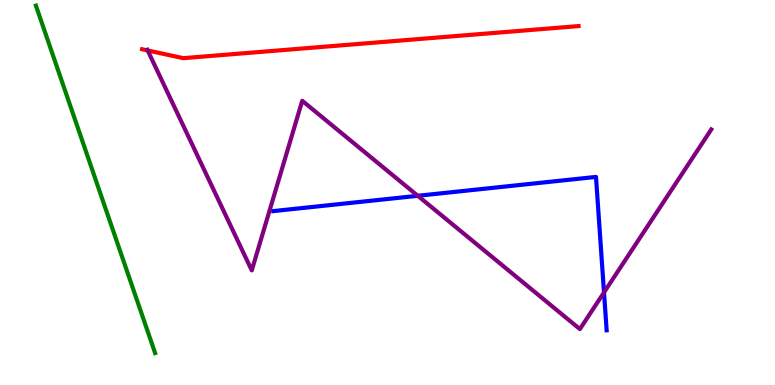[{'lines': ['blue', 'red'], 'intersections': []}, {'lines': ['green', 'red'], 'intersections': []}, {'lines': ['purple', 'red'], 'intersections': [{'x': 1.91, 'y': 8.69}]}, {'lines': ['blue', 'green'], 'intersections': []}, {'lines': ['blue', 'purple'], 'intersections': [{'x': 5.39, 'y': 4.91}, {'x': 7.79, 'y': 2.4}]}, {'lines': ['green', 'purple'], 'intersections': []}]